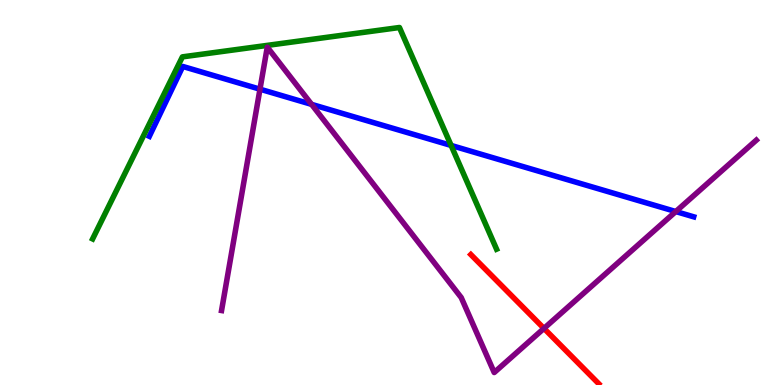[{'lines': ['blue', 'red'], 'intersections': []}, {'lines': ['green', 'red'], 'intersections': []}, {'lines': ['purple', 'red'], 'intersections': [{'x': 7.02, 'y': 1.47}]}, {'lines': ['blue', 'green'], 'intersections': [{'x': 5.82, 'y': 6.22}]}, {'lines': ['blue', 'purple'], 'intersections': [{'x': 3.35, 'y': 7.68}, {'x': 4.02, 'y': 7.29}, {'x': 8.72, 'y': 4.51}]}, {'lines': ['green', 'purple'], 'intersections': []}]